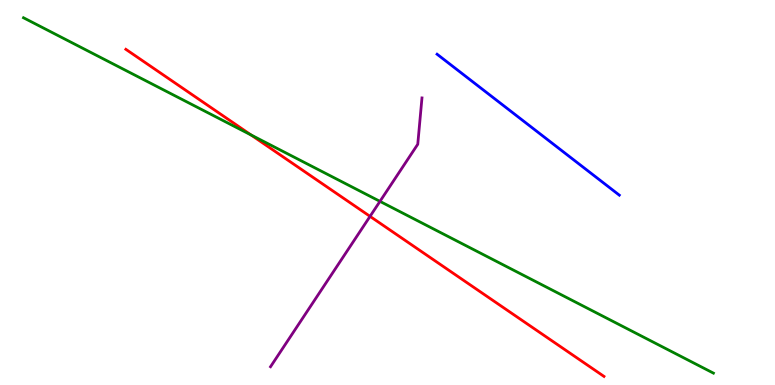[{'lines': ['blue', 'red'], 'intersections': []}, {'lines': ['green', 'red'], 'intersections': [{'x': 3.24, 'y': 6.49}]}, {'lines': ['purple', 'red'], 'intersections': [{'x': 4.77, 'y': 4.38}]}, {'lines': ['blue', 'green'], 'intersections': []}, {'lines': ['blue', 'purple'], 'intersections': []}, {'lines': ['green', 'purple'], 'intersections': [{'x': 4.9, 'y': 4.77}]}]